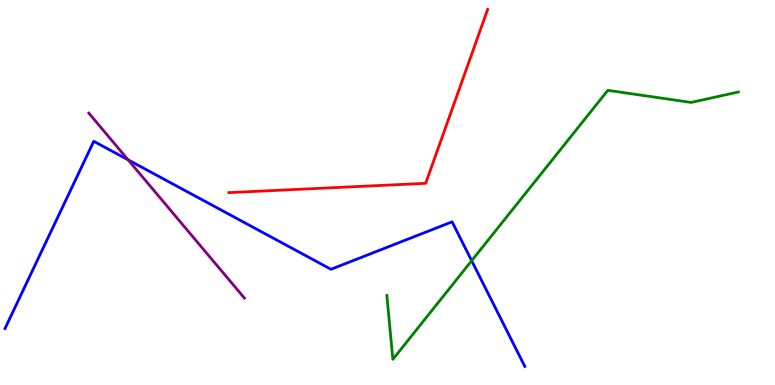[{'lines': ['blue', 'red'], 'intersections': []}, {'lines': ['green', 'red'], 'intersections': []}, {'lines': ['purple', 'red'], 'intersections': []}, {'lines': ['blue', 'green'], 'intersections': [{'x': 6.09, 'y': 3.23}]}, {'lines': ['blue', 'purple'], 'intersections': [{'x': 1.65, 'y': 5.85}]}, {'lines': ['green', 'purple'], 'intersections': []}]